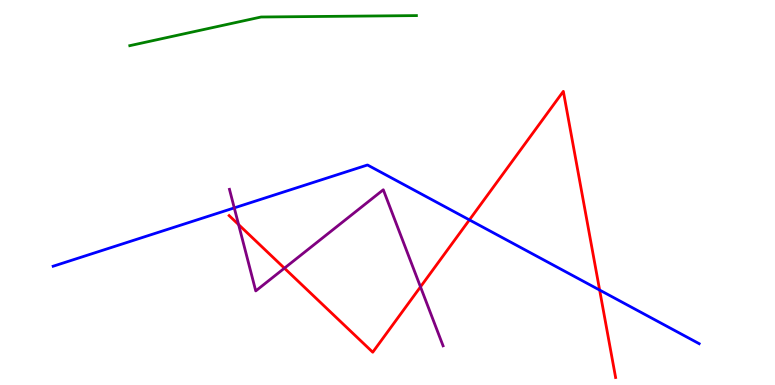[{'lines': ['blue', 'red'], 'intersections': [{'x': 6.06, 'y': 4.29}, {'x': 7.74, 'y': 2.47}]}, {'lines': ['green', 'red'], 'intersections': []}, {'lines': ['purple', 'red'], 'intersections': [{'x': 3.08, 'y': 4.17}, {'x': 3.67, 'y': 3.03}, {'x': 5.43, 'y': 2.55}]}, {'lines': ['blue', 'green'], 'intersections': []}, {'lines': ['blue', 'purple'], 'intersections': [{'x': 3.02, 'y': 4.6}]}, {'lines': ['green', 'purple'], 'intersections': []}]